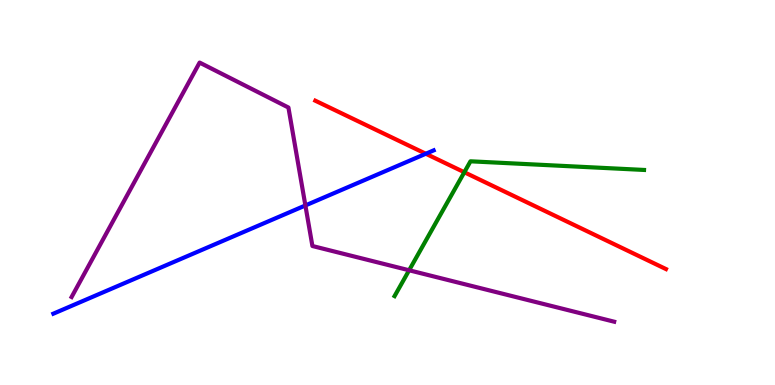[{'lines': ['blue', 'red'], 'intersections': [{'x': 5.49, 'y': 6.01}]}, {'lines': ['green', 'red'], 'intersections': [{'x': 5.99, 'y': 5.53}]}, {'lines': ['purple', 'red'], 'intersections': []}, {'lines': ['blue', 'green'], 'intersections': []}, {'lines': ['blue', 'purple'], 'intersections': [{'x': 3.94, 'y': 4.66}]}, {'lines': ['green', 'purple'], 'intersections': [{'x': 5.28, 'y': 2.98}]}]